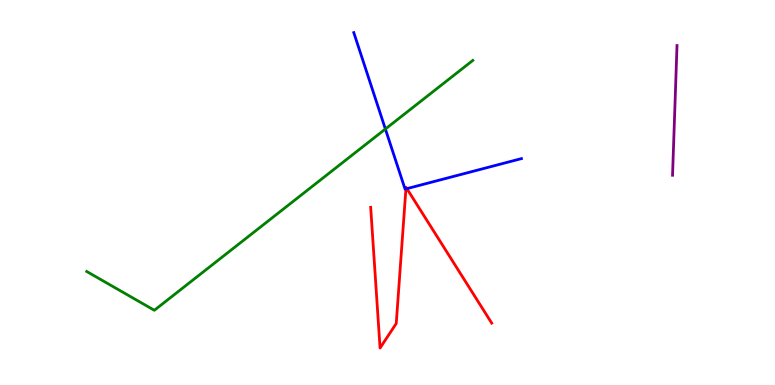[{'lines': ['blue', 'red'], 'intersections': [{'x': 5.24, 'y': 5.09}, {'x': 5.25, 'y': 5.1}]}, {'lines': ['green', 'red'], 'intersections': []}, {'lines': ['purple', 'red'], 'intersections': []}, {'lines': ['blue', 'green'], 'intersections': [{'x': 4.97, 'y': 6.65}]}, {'lines': ['blue', 'purple'], 'intersections': []}, {'lines': ['green', 'purple'], 'intersections': []}]